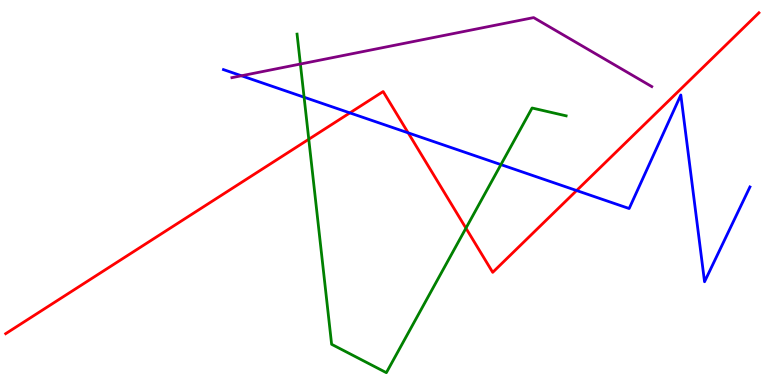[{'lines': ['blue', 'red'], 'intersections': [{'x': 4.51, 'y': 7.07}, {'x': 5.27, 'y': 6.55}, {'x': 7.44, 'y': 5.05}]}, {'lines': ['green', 'red'], 'intersections': [{'x': 3.98, 'y': 6.38}, {'x': 6.01, 'y': 4.07}]}, {'lines': ['purple', 'red'], 'intersections': []}, {'lines': ['blue', 'green'], 'intersections': [{'x': 3.92, 'y': 7.47}, {'x': 6.46, 'y': 5.72}]}, {'lines': ['blue', 'purple'], 'intersections': [{'x': 3.12, 'y': 8.03}]}, {'lines': ['green', 'purple'], 'intersections': [{'x': 3.88, 'y': 8.34}]}]